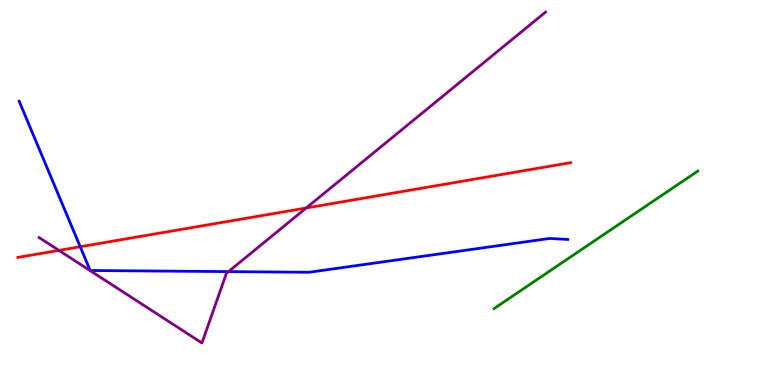[{'lines': ['blue', 'red'], 'intersections': [{'x': 1.04, 'y': 3.59}]}, {'lines': ['green', 'red'], 'intersections': []}, {'lines': ['purple', 'red'], 'intersections': [{'x': 0.76, 'y': 3.5}, {'x': 3.95, 'y': 4.6}]}, {'lines': ['blue', 'green'], 'intersections': []}, {'lines': ['blue', 'purple'], 'intersections': [{'x': 2.95, 'y': 2.95}]}, {'lines': ['green', 'purple'], 'intersections': []}]